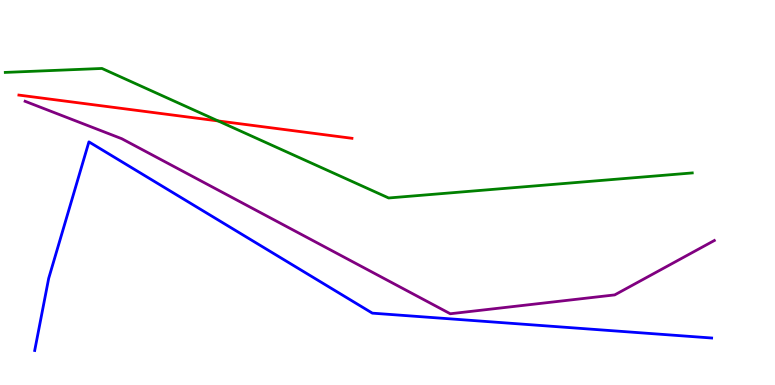[{'lines': ['blue', 'red'], 'intersections': []}, {'lines': ['green', 'red'], 'intersections': [{'x': 2.81, 'y': 6.86}]}, {'lines': ['purple', 'red'], 'intersections': []}, {'lines': ['blue', 'green'], 'intersections': []}, {'lines': ['blue', 'purple'], 'intersections': []}, {'lines': ['green', 'purple'], 'intersections': []}]